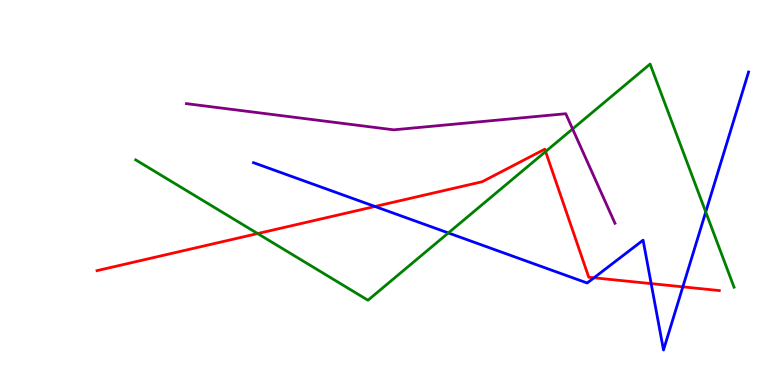[{'lines': ['blue', 'red'], 'intersections': [{'x': 4.84, 'y': 4.64}, {'x': 7.66, 'y': 2.78}, {'x': 8.4, 'y': 2.63}, {'x': 8.81, 'y': 2.55}]}, {'lines': ['green', 'red'], 'intersections': [{'x': 3.32, 'y': 3.93}, {'x': 7.04, 'y': 6.06}]}, {'lines': ['purple', 'red'], 'intersections': []}, {'lines': ['blue', 'green'], 'intersections': [{'x': 5.79, 'y': 3.95}, {'x': 9.11, 'y': 4.49}]}, {'lines': ['blue', 'purple'], 'intersections': []}, {'lines': ['green', 'purple'], 'intersections': [{'x': 7.39, 'y': 6.65}]}]